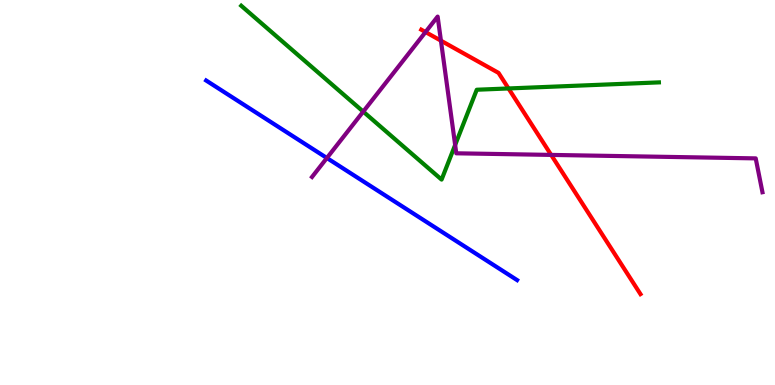[{'lines': ['blue', 'red'], 'intersections': []}, {'lines': ['green', 'red'], 'intersections': [{'x': 6.56, 'y': 7.7}]}, {'lines': ['purple', 'red'], 'intersections': [{'x': 5.49, 'y': 9.17}, {'x': 5.69, 'y': 8.94}, {'x': 7.11, 'y': 5.98}]}, {'lines': ['blue', 'green'], 'intersections': []}, {'lines': ['blue', 'purple'], 'intersections': [{'x': 4.22, 'y': 5.9}]}, {'lines': ['green', 'purple'], 'intersections': [{'x': 4.69, 'y': 7.1}, {'x': 5.87, 'y': 6.23}]}]